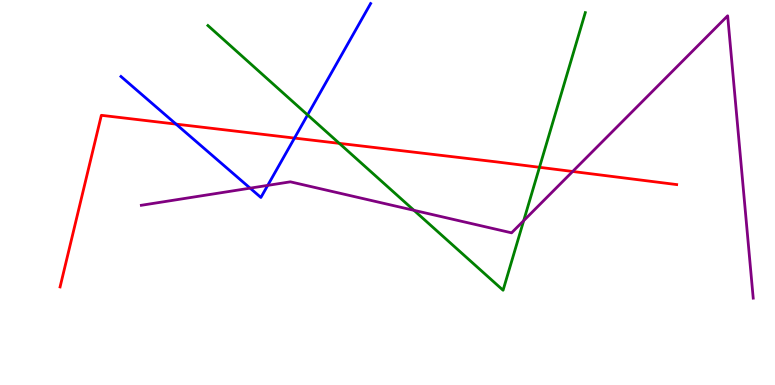[{'lines': ['blue', 'red'], 'intersections': [{'x': 2.27, 'y': 6.78}, {'x': 3.8, 'y': 6.41}]}, {'lines': ['green', 'red'], 'intersections': [{'x': 4.38, 'y': 6.28}, {'x': 6.96, 'y': 5.65}]}, {'lines': ['purple', 'red'], 'intersections': [{'x': 7.39, 'y': 5.55}]}, {'lines': ['blue', 'green'], 'intersections': [{'x': 3.97, 'y': 7.01}]}, {'lines': ['blue', 'purple'], 'intersections': [{'x': 3.23, 'y': 5.11}, {'x': 3.45, 'y': 5.18}]}, {'lines': ['green', 'purple'], 'intersections': [{'x': 5.34, 'y': 4.54}, {'x': 6.76, 'y': 4.27}]}]